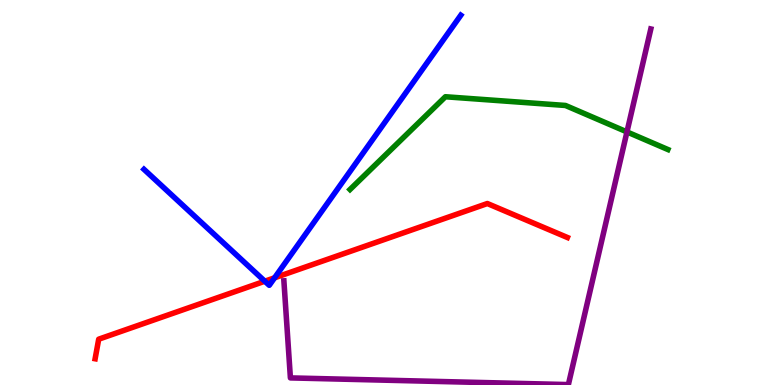[{'lines': ['blue', 'red'], 'intersections': [{'x': 3.42, 'y': 2.7}, {'x': 3.54, 'y': 2.78}]}, {'lines': ['green', 'red'], 'intersections': []}, {'lines': ['purple', 'red'], 'intersections': []}, {'lines': ['blue', 'green'], 'intersections': []}, {'lines': ['blue', 'purple'], 'intersections': []}, {'lines': ['green', 'purple'], 'intersections': [{'x': 8.09, 'y': 6.57}]}]